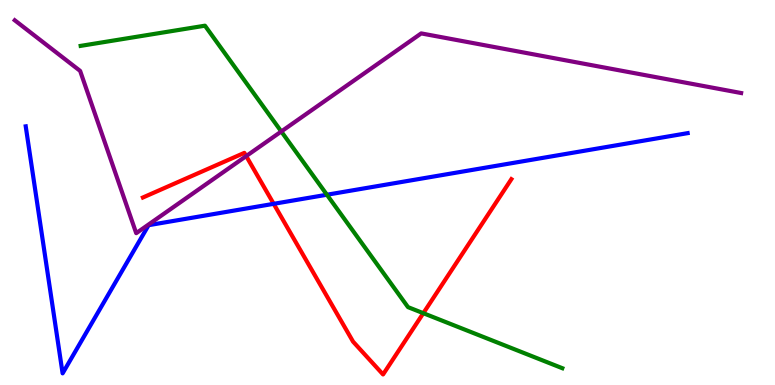[{'lines': ['blue', 'red'], 'intersections': [{'x': 3.53, 'y': 4.71}]}, {'lines': ['green', 'red'], 'intersections': [{'x': 5.46, 'y': 1.87}]}, {'lines': ['purple', 'red'], 'intersections': [{'x': 3.18, 'y': 5.95}]}, {'lines': ['blue', 'green'], 'intersections': [{'x': 4.22, 'y': 4.94}]}, {'lines': ['blue', 'purple'], 'intersections': []}, {'lines': ['green', 'purple'], 'intersections': [{'x': 3.63, 'y': 6.58}]}]